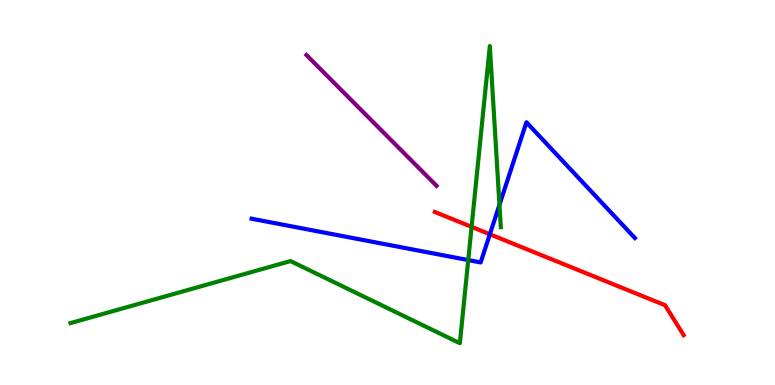[{'lines': ['blue', 'red'], 'intersections': [{'x': 6.32, 'y': 3.92}]}, {'lines': ['green', 'red'], 'intersections': [{'x': 6.09, 'y': 4.11}]}, {'lines': ['purple', 'red'], 'intersections': []}, {'lines': ['blue', 'green'], 'intersections': [{'x': 6.04, 'y': 3.24}, {'x': 6.44, 'y': 4.68}]}, {'lines': ['blue', 'purple'], 'intersections': []}, {'lines': ['green', 'purple'], 'intersections': []}]